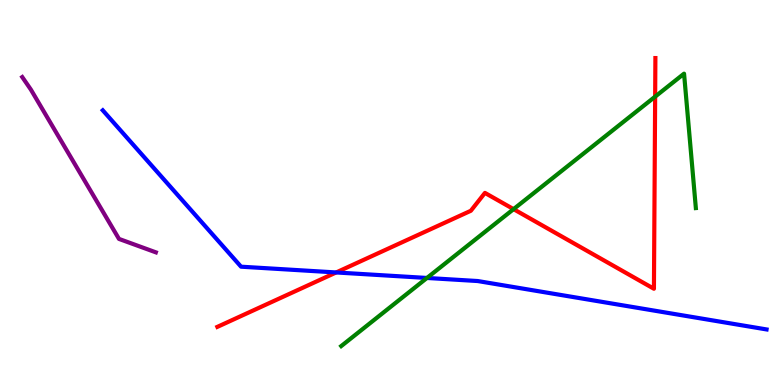[{'lines': ['blue', 'red'], 'intersections': [{'x': 4.34, 'y': 2.92}]}, {'lines': ['green', 'red'], 'intersections': [{'x': 6.63, 'y': 4.57}, {'x': 8.45, 'y': 7.49}]}, {'lines': ['purple', 'red'], 'intersections': []}, {'lines': ['blue', 'green'], 'intersections': [{'x': 5.51, 'y': 2.78}]}, {'lines': ['blue', 'purple'], 'intersections': []}, {'lines': ['green', 'purple'], 'intersections': []}]